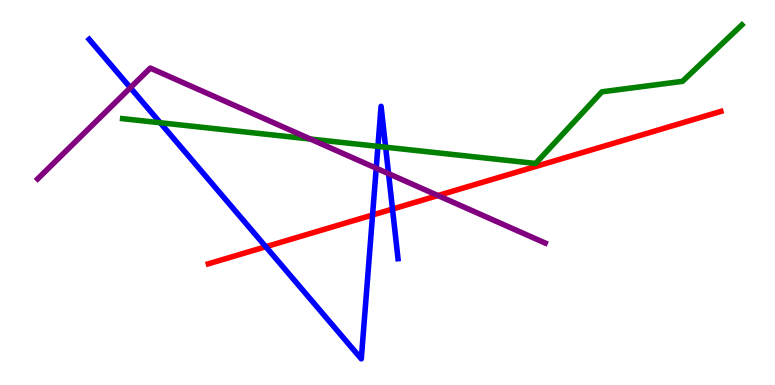[{'lines': ['blue', 'red'], 'intersections': [{'x': 3.43, 'y': 3.59}, {'x': 4.81, 'y': 4.42}, {'x': 5.06, 'y': 4.57}]}, {'lines': ['green', 'red'], 'intersections': []}, {'lines': ['purple', 'red'], 'intersections': [{'x': 5.65, 'y': 4.92}]}, {'lines': ['blue', 'green'], 'intersections': [{'x': 2.07, 'y': 6.81}, {'x': 4.88, 'y': 6.2}, {'x': 4.98, 'y': 6.18}]}, {'lines': ['blue', 'purple'], 'intersections': [{'x': 1.68, 'y': 7.72}, {'x': 4.85, 'y': 5.63}, {'x': 5.01, 'y': 5.49}]}, {'lines': ['green', 'purple'], 'intersections': [{'x': 4.01, 'y': 6.39}]}]